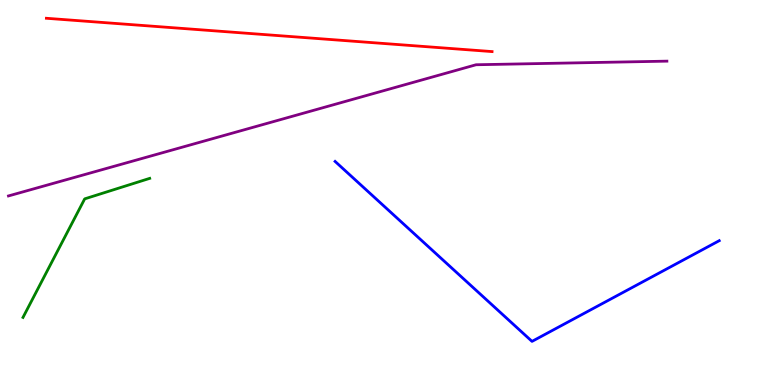[{'lines': ['blue', 'red'], 'intersections': []}, {'lines': ['green', 'red'], 'intersections': []}, {'lines': ['purple', 'red'], 'intersections': []}, {'lines': ['blue', 'green'], 'intersections': []}, {'lines': ['blue', 'purple'], 'intersections': []}, {'lines': ['green', 'purple'], 'intersections': []}]